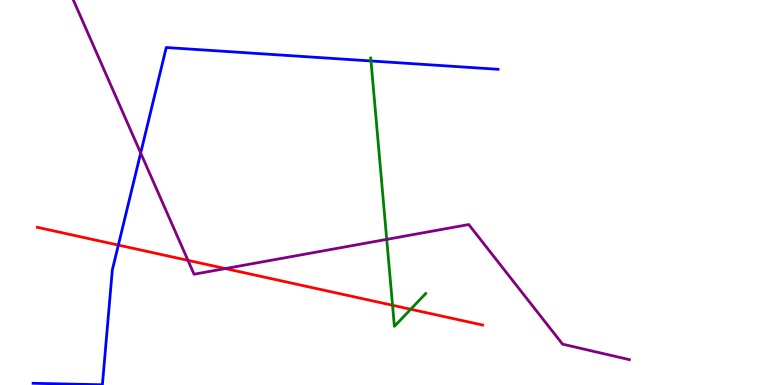[{'lines': ['blue', 'red'], 'intersections': [{'x': 1.53, 'y': 3.63}]}, {'lines': ['green', 'red'], 'intersections': [{'x': 5.07, 'y': 2.07}, {'x': 5.3, 'y': 1.97}]}, {'lines': ['purple', 'red'], 'intersections': [{'x': 2.43, 'y': 3.24}, {'x': 2.91, 'y': 3.02}]}, {'lines': ['blue', 'green'], 'intersections': [{'x': 4.79, 'y': 8.42}]}, {'lines': ['blue', 'purple'], 'intersections': [{'x': 1.82, 'y': 6.03}]}, {'lines': ['green', 'purple'], 'intersections': [{'x': 4.99, 'y': 3.78}]}]